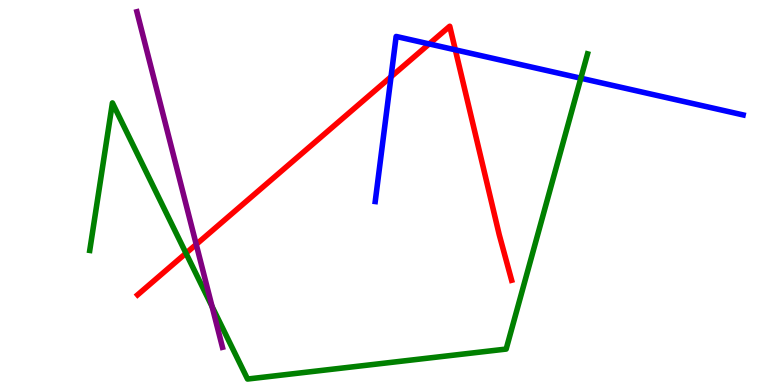[{'lines': ['blue', 'red'], 'intersections': [{'x': 5.05, 'y': 8.01}, {'x': 5.54, 'y': 8.86}, {'x': 5.88, 'y': 8.71}]}, {'lines': ['green', 'red'], 'intersections': [{'x': 2.4, 'y': 3.42}]}, {'lines': ['purple', 'red'], 'intersections': [{'x': 2.53, 'y': 3.65}]}, {'lines': ['blue', 'green'], 'intersections': [{'x': 7.49, 'y': 7.97}]}, {'lines': ['blue', 'purple'], 'intersections': []}, {'lines': ['green', 'purple'], 'intersections': [{'x': 2.74, 'y': 2.04}]}]